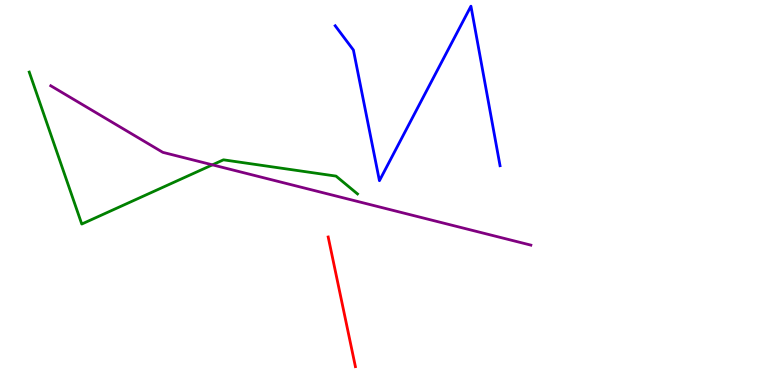[{'lines': ['blue', 'red'], 'intersections': []}, {'lines': ['green', 'red'], 'intersections': []}, {'lines': ['purple', 'red'], 'intersections': []}, {'lines': ['blue', 'green'], 'intersections': []}, {'lines': ['blue', 'purple'], 'intersections': []}, {'lines': ['green', 'purple'], 'intersections': [{'x': 2.74, 'y': 5.72}]}]